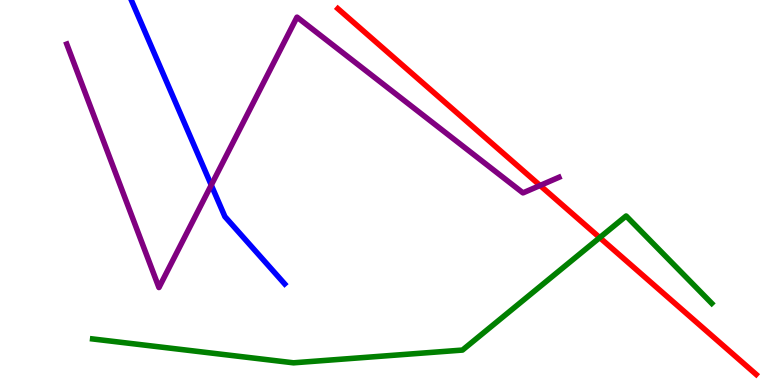[{'lines': ['blue', 'red'], 'intersections': []}, {'lines': ['green', 'red'], 'intersections': [{'x': 7.74, 'y': 3.83}]}, {'lines': ['purple', 'red'], 'intersections': [{'x': 6.97, 'y': 5.18}]}, {'lines': ['blue', 'green'], 'intersections': []}, {'lines': ['blue', 'purple'], 'intersections': [{'x': 2.73, 'y': 5.19}]}, {'lines': ['green', 'purple'], 'intersections': []}]